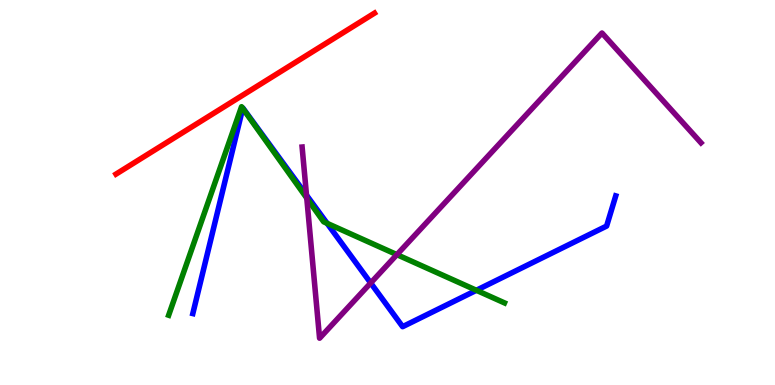[{'lines': ['blue', 'red'], 'intersections': []}, {'lines': ['green', 'red'], 'intersections': []}, {'lines': ['purple', 'red'], 'intersections': []}, {'lines': ['blue', 'green'], 'intersections': [{'x': 3.13, 'y': 7.19}, {'x': 4.22, 'y': 4.2}, {'x': 6.15, 'y': 2.46}]}, {'lines': ['blue', 'purple'], 'intersections': [{'x': 3.95, 'y': 4.93}, {'x': 4.78, 'y': 2.65}]}, {'lines': ['green', 'purple'], 'intersections': [{'x': 3.96, 'y': 4.85}, {'x': 5.12, 'y': 3.39}]}]